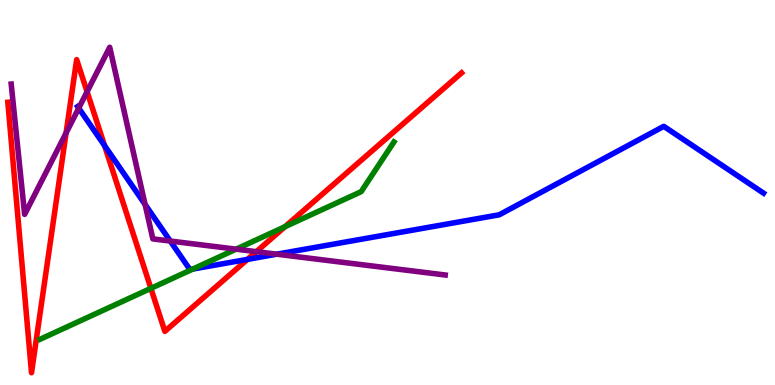[{'lines': ['blue', 'red'], 'intersections': [{'x': 1.35, 'y': 6.22}, {'x': 3.19, 'y': 3.26}]}, {'lines': ['green', 'red'], 'intersections': [{'x': 1.95, 'y': 2.51}, {'x': 3.68, 'y': 4.11}]}, {'lines': ['purple', 'red'], 'intersections': [{'x': 0.853, 'y': 6.55}, {'x': 1.12, 'y': 7.62}, {'x': 3.31, 'y': 3.46}]}, {'lines': ['blue', 'green'], 'intersections': [{'x': 2.49, 'y': 3.01}]}, {'lines': ['blue', 'purple'], 'intersections': [{'x': 1.02, 'y': 7.19}, {'x': 1.87, 'y': 4.69}, {'x': 2.2, 'y': 3.74}, {'x': 3.57, 'y': 3.4}]}, {'lines': ['green', 'purple'], 'intersections': [{'x': 3.05, 'y': 3.53}]}]